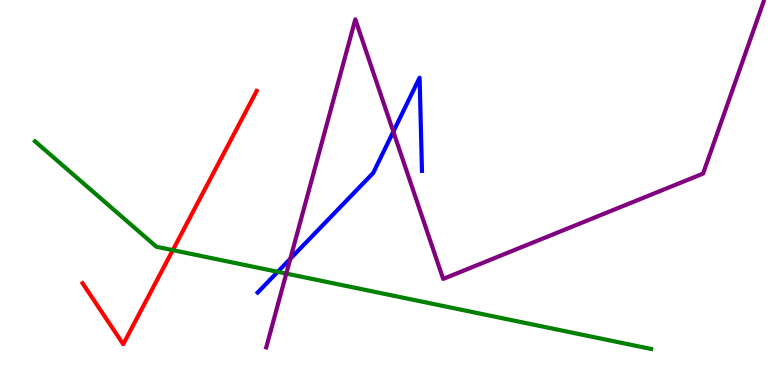[{'lines': ['blue', 'red'], 'intersections': []}, {'lines': ['green', 'red'], 'intersections': [{'x': 2.23, 'y': 3.5}]}, {'lines': ['purple', 'red'], 'intersections': []}, {'lines': ['blue', 'green'], 'intersections': [{'x': 3.58, 'y': 2.94}]}, {'lines': ['blue', 'purple'], 'intersections': [{'x': 3.75, 'y': 3.28}, {'x': 5.08, 'y': 6.58}]}, {'lines': ['green', 'purple'], 'intersections': [{'x': 3.69, 'y': 2.89}]}]